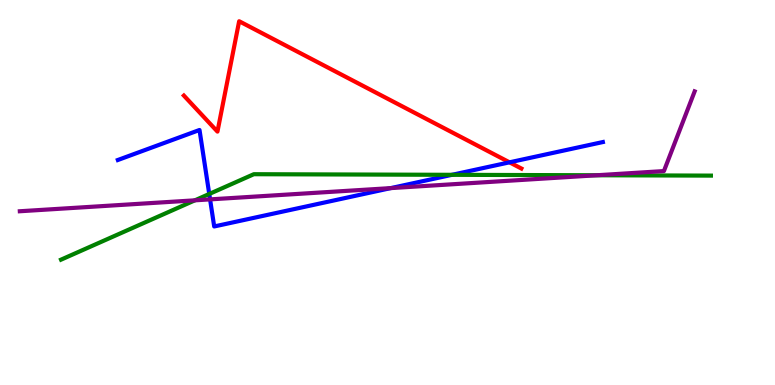[{'lines': ['blue', 'red'], 'intersections': [{'x': 6.57, 'y': 5.78}]}, {'lines': ['green', 'red'], 'intersections': []}, {'lines': ['purple', 'red'], 'intersections': []}, {'lines': ['blue', 'green'], 'intersections': [{'x': 2.7, 'y': 4.96}, {'x': 5.83, 'y': 5.46}]}, {'lines': ['blue', 'purple'], 'intersections': [{'x': 2.71, 'y': 4.82}, {'x': 5.04, 'y': 5.11}]}, {'lines': ['green', 'purple'], 'intersections': [{'x': 2.51, 'y': 4.8}, {'x': 7.7, 'y': 5.45}]}]